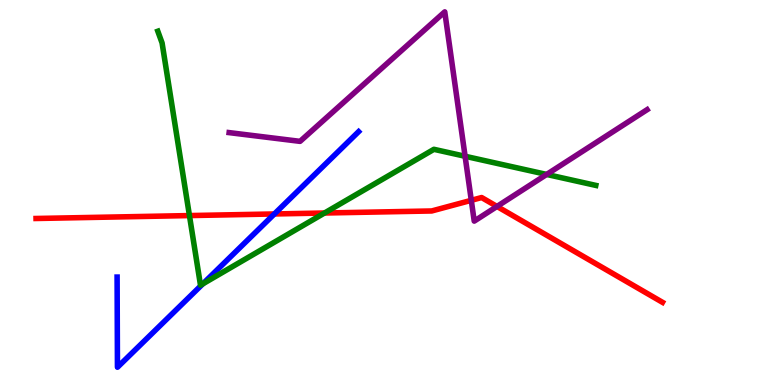[{'lines': ['blue', 'red'], 'intersections': [{'x': 3.54, 'y': 4.44}]}, {'lines': ['green', 'red'], 'intersections': [{'x': 2.44, 'y': 4.4}, {'x': 4.19, 'y': 4.47}]}, {'lines': ['purple', 'red'], 'intersections': [{'x': 6.08, 'y': 4.8}, {'x': 6.41, 'y': 4.64}]}, {'lines': ['blue', 'green'], 'intersections': [{'x': 2.62, 'y': 2.63}]}, {'lines': ['blue', 'purple'], 'intersections': []}, {'lines': ['green', 'purple'], 'intersections': [{'x': 6.0, 'y': 5.94}, {'x': 7.05, 'y': 5.47}]}]